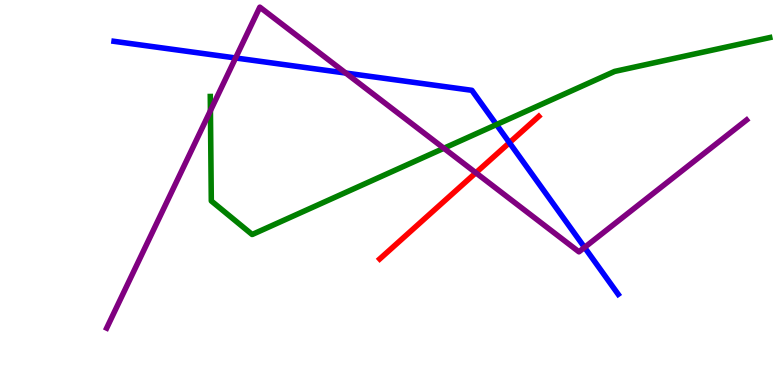[{'lines': ['blue', 'red'], 'intersections': [{'x': 6.57, 'y': 6.29}]}, {'lines': ['green', 'red'], 'intersections': []}, {'lines': ['purple', 'red'], 'intersections': [{'x': 6.14, 'y': 5.51}]}, {'lines': ['blue', 'green'], 'intersections': [{'x': 6.41, 'y': 6.76}]}, {'lines': ['blue', 'purple'], 'intersections': [{'x': 3.04, 'y': 8.49}, {'x': 4.46, 'y': 8.1}, {'x': 7.54, 'y': 3.57}]}, {'lines': ['green', 'purple'], 'intersections': [{'x': 2.72, 'y': 7.12}, {'x': 5.73, 'y': 6.15}]}]